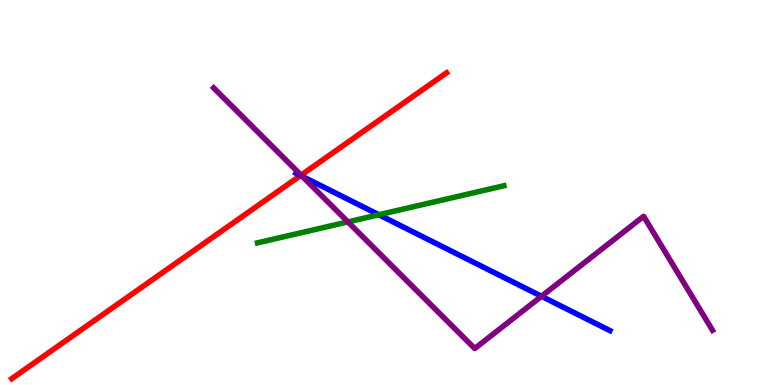[{'lines': ['blue', 'red'], 'intersections': [{'x': 3.88, 'y': 5.44}]}, {'lines': ['green', 'red'], 'intersections': []}, {'lines': ['purple', 'red'], 'intersections': [{'x': 3.88, 'y': 5.45}]}, {'lines': ['blue', 'green'], 'intersections': [{'x': 4.89, 'y': 4.42}]}, {'lines': ['blue', 'purple'], 'intersections': [{'x': 3.9, 'y': 5.42}, {'x': 6.99, 'y': 2.3}]}, {'lines': ['green', 'purple'], 'intersections': [{'x': 4.49, 'y': 4.24}]}]